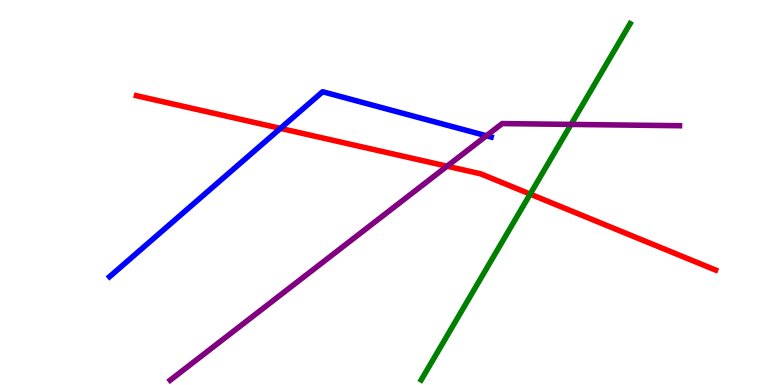[{'lines': ['blue', 'red'], 'intersections': [{'x': 3.62, 'y': 6.67}]}, {'lines': ['green', 'red'], 'intersections': [{'x': 6.84, 'y': 4.96}]}, {'lines': ['purple', 'red'], 'intersections': [{'x': 5.77, 'y': 5.68}]}, {'lines': ['blue', 'green'], 'intersections': []}, {'lines': ['blue', 'purple'], 'intersections': [{'x': 6.28, 'y': 6.47}]}, {'lines': ['green', 'purple'], 'intersections': [{'x': 7.37, 'y': 6.77}]}]